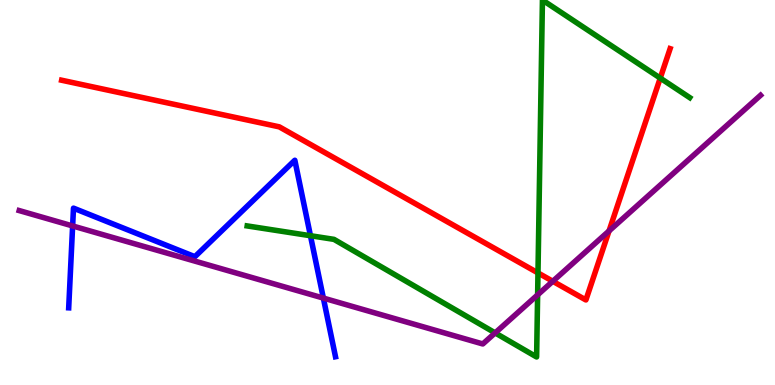[{'lines': ['blue', 'red'], 'intersections': []}, {'lines': ['green', 'red'], 'intersections': [{'x': 6.94, 'y': 2.91}, {'x': 8.52, 'y': 7.97}]}, {'lines': ['purple', 'red'], 'intersections': [{'x': 7.13, 'y': 2.69}, {'x': 7.86, 'y': 4.0}]}, {'lines': ['blue', 'green'], 'intersections': [{'x': 4.01, 'y': 3.88}]}, {'lines': ['blue', 'purple'], 'intersections': [{'x': 0.937, 'y': 4.13}, {'x': 4.17, 'y': 2.26}]}, {'lines': ['green', 'purple'], 'intersections': [{'x': 6.39, 'y': 1.35}, {'x': 6.94, 'y': 2.34}]}]